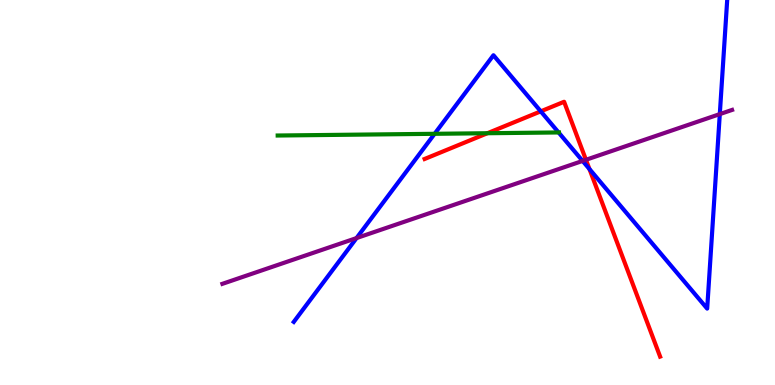[{'lines': ['blue', 'red'], 'intersections': [{'x': 6.98, 'y': 7.11}, {'x': 7.61, 'y': 5.61}]}, {'lines': ['green', 'red'], 'intersections': [{'x': 6.29, 'y': 6.54}]}, {'lines': ['purple', 'red'], 'intersections': [{'x': 7.56, 'y': 5.85}]}, {'lines': ['blue', 'green'], 'intersections': [{'x': 5.61, 'y': 6.52}, {'x': 7.21, 'y': 6.56}]}, {'lines': ['blue', 'purple'], 'intersections': [{'x': 4.6, 'y': 3.82}, {'x': 7.52, 'y': 5.82}, {'x': 9.29, 'y': 7.04}]}, {'lines': ['green', 'purple'], 'intersections': []}]